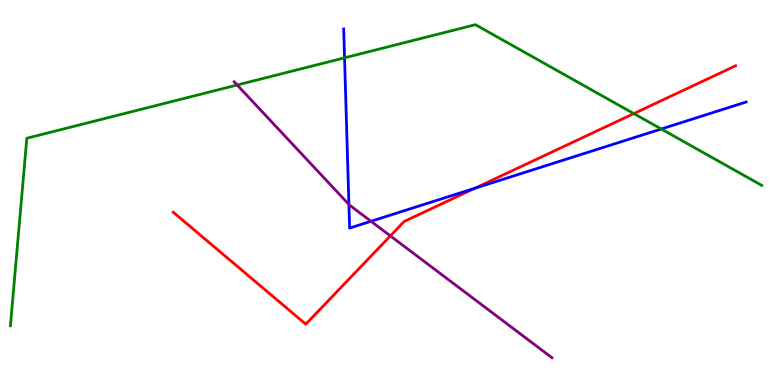[{'lines': ['blue', 'red'], 'intersections': [{'x': 6.13, 'y': 5.11}]}, {'lines': ['green', 'red'], 'intersections': [{'x': 8.18, 'y': 7.05}]}, {'lines': ['purple', 'red'], 'intersections': [{'x': 5.04, 'y': 3.87}]}, {'lines': ['blue', 'green'], 'intersections': [{'x': 4.45, 'y': 8.5}, {'x': 8.53, 'y': 6.65}]}, {'lines': ['blue', 'purple'], 'intersections': [{'x': 4.5, 'y': 4.69}, {'x': 4.79, 'y': 4.25}]}, {'lines': ['green', 'purple'], 'intersections': [{'x': 3.06, 'y': 7.79}]}]